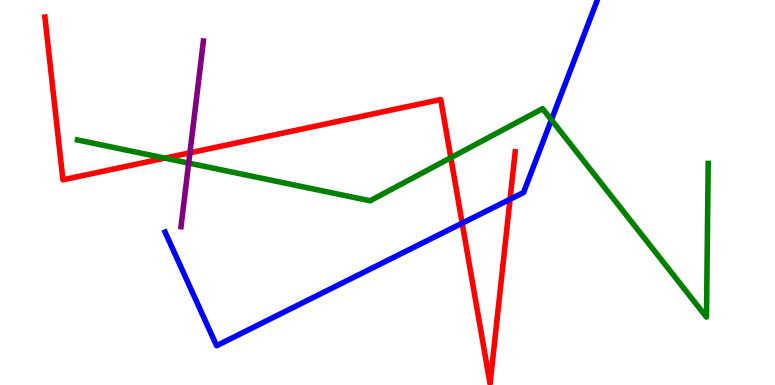[{'lines': ['blue', 'red'], 'intersections': [{'x': 5.96, 'y': 4.2}, {'x': 6.58, 'y': 4.82}]}, {'lines': ['green', 'red'], 'intersections': [{'x': 2.13, 'y': 5.89}, {'x': 5.82, 'y': 5.9}]}, {'lines': ['purple', 'red'], 'intersections': [{'x': 2.45, 'y': 6.03}]}, {'lines': ['blue', 'green'], 'intersections': [{'x': 7.11, 'y': 6.89}]}, {'lines': ['blue', 'purple'], 'intersections': []}, {'lines': ['green', 'purple'], 'intersections': [{'x': 2.43, 'y': 5.76}]}]